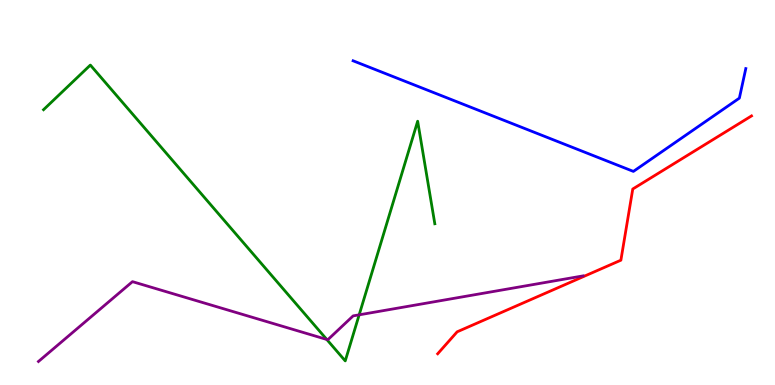[{'lines': ['blue', 'red'], 'intersections': []}, {'lines': ['green', 'red'], 'intersections': []}, {'lines': ['purple', 'red'], 'intersections': []}, {'lines': ['blue', 'green'], 'intersections': []}, {'lines': ['blue', 'purple'], 'intersections': []}, {'lines': ['green', 'purple'], 'intersections': [{'x': 4.22, 'y': 1.18}, {'x': 4.63, 'y': 1.82}]}]